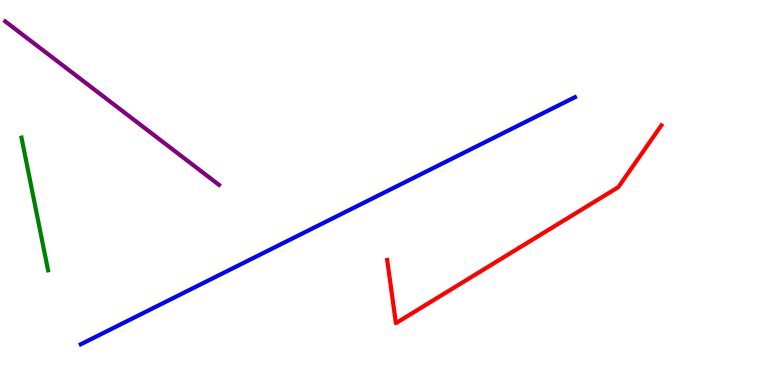[{'lines': ['blue', 'red'], 'intersections': []}, {'lines': ['green', 'red'], 'intersections': []}, {'lines': ['purple', 'red'], 'intersections': []}, {'lines': ['blue', 'green'], 'intersections': []}, {'lines': ['blue', 'purple'], 'intersections': []}, {'lines': ['green', 'purple'], 'intersections': []}]